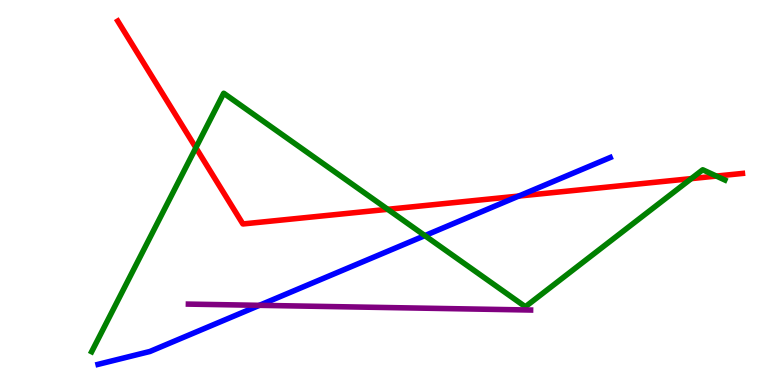[{'lines': ['blue', 'red'], 'intersections': [{'x': 6.69, 'y': 4.91}]}, {'lines': ['green', 'red'], 'intersections': [{'x': 2.53, 'y': 6.16}, {'x': 5.0, 'y': 4.56}, {'x': 8.92, 'y': 5.36}, {'x': 9.24, 'y': 5.43}]}, {'lines': ['purple', 'red'], 'intersections': []}, {'lines': ['blue', 'green'], 'intersections': [{'x': 5.48, 'y': 3.88}]}, {'lines': ['blue', 'purple'], 'intersections': [{'x': 3.35, 'y': 2.07}]}, {'lines': ['green', 'purple'], 'intersections': []}]